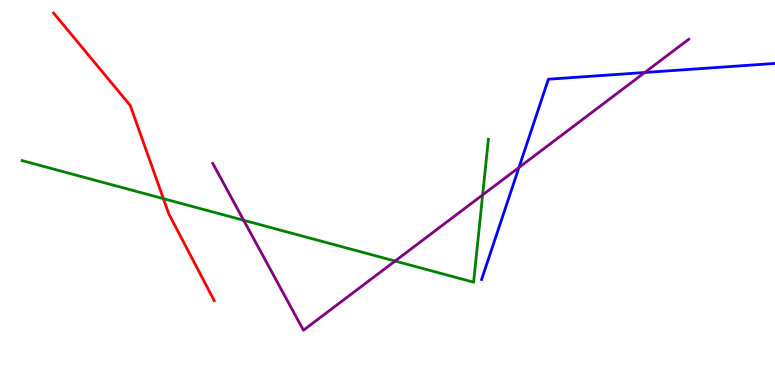[{'lines': ['blue', 'red'], 'intersections': []}, {'lines': ['green', 'red'], 'intersections': [{'x': 2.11, 'y': 4.84}]}, {'lines': ['purple', 'red'], 'intersections': []}, {'lines': ['blue', 'green'], 'intersections': []}, {'lines': ['blue', 'purple'], 'intersections': [{'x': 6.7, 'y': 5.65}, {'x': 8.32, 'y': 8.12}]}, {'lines': ['green', 'purple'], 'intersections': [{'x': 3.14, 'y': 4.28}, {'x': 5.1, 'y': 3.22}, {'x': 6.23, 'y': 4.94}]}]